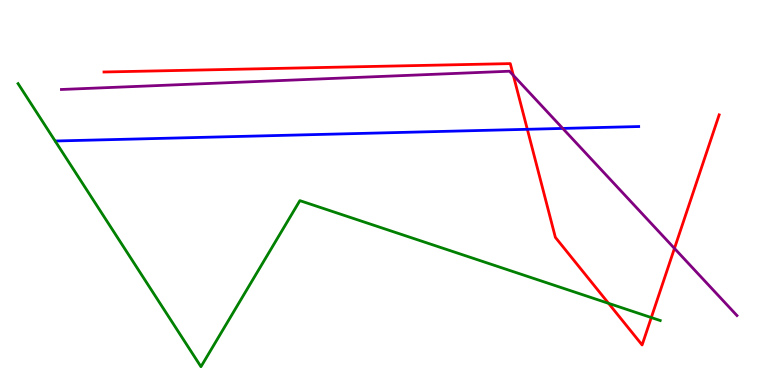[{'lines': ['blue', 'red'], 'intersections': [{'x': 6.8, 'y': 6.64}]}, {'lines': ['green', 'red'], 'intersections': [{'x': 7.85, 'y': 2.12}, {'x': 8.4, 'y': 1.75}]}, {'lines': ['purple', 'red'], 'intersections': [{'x': 6.62, 'y': 8.04}, {'x': 8.7, 'y': 3.55}]}, {'lines': ['blue', 'green'], 'intersections': []}, {'lines': ['blue', 'purple'], 'intersections': [{'x': 7.26, 'y': 6.66}]}, {'lines': ['green', 'purple'], 'intersections': []}]